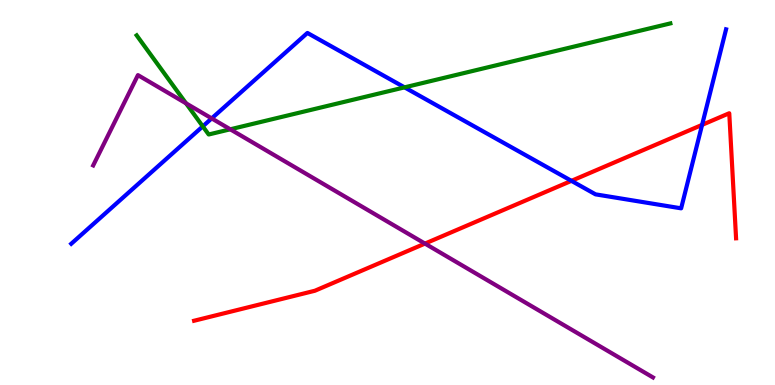[{'lines': ['blue', 'red'], 'intersections': [{'x': 7.37, 'y': 5.3}, {'x': 9.06, 'y': 6.76}]}, {'lines': ['green', 'red'], 'intersections': []}, {'lines': ['purple', 'red'], 'intersections': [{'x': 5.48, 'y': 3.67}]}, {'lines': ['blue', 'green'], 'intersections': [{'x': 2.62, 'y': 6.72}, {'x': 5.22, 'y': 7.73}]}, {'lines': ['blue', 'purple'], 'intersections': [{'x': 2.73, 'y': 6.92}]}, {'lines': ['green', 'purple'], 'intersections': [{'x': 2.4, 'y': 7.32}, {'x': 2.97, 'y': 6.64}]}]